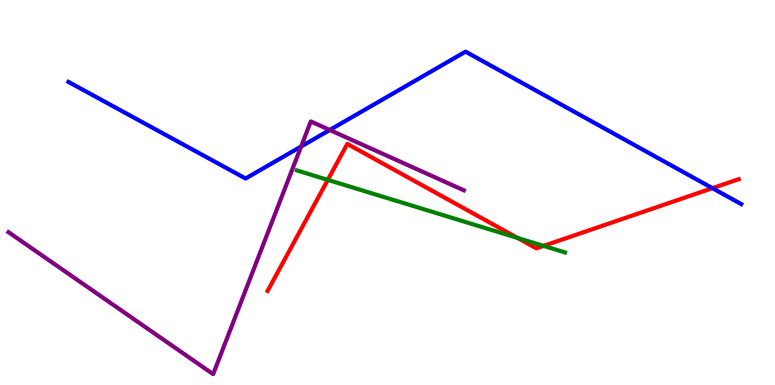[{'lines': ['blue', 'red'], 'intersections': [{'x': 9.19, 'y': 5.11}]}, {'lines': ['green', 'red'], 'intersections': [{'x': 4.23, 'y': 5.33}, {'x': 6.68, 'y': 3.82}, {'x': 7.01, 'y': 3.61}]}, {'lines': ['purple', 'red'], 'intersections': []}, {'lines': ['blue', 'green'], 'intersections': []}, {'lines': ['blue', 'purple'], 'intersections': [{'x': 3.89, 'y': 6.2}, {'x': 4.25, 'y': 6.62}]}, {'lines': ['green', 'purple'], 'intersections': []}]